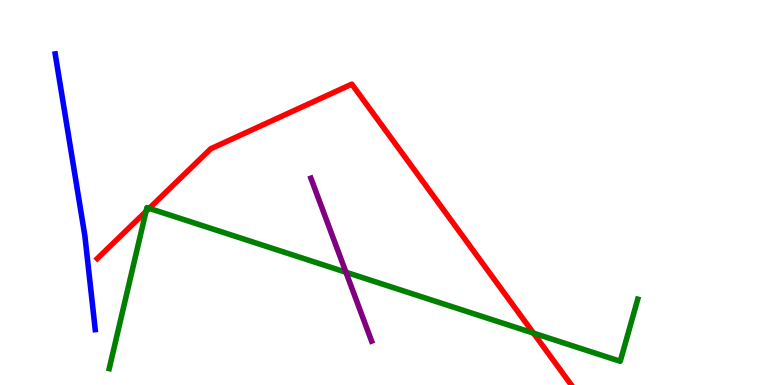[{'lines': ['blue', 'red'], 'intersections': []}, {'lines': ['green', 'red'], 'intersections': [{'x': 1.88, 'y': 4.51}, {'x': 1.93, 'y': 4.59}, {'x': 6.88, 'y': 1.35}]}, {'lines': ['purple', 'red'], 'intersections': []}, {'lines': ['blue', 'green'], 'intersections': []}, {'lines': ['blue', 'purple'], 'intersections': []}, {'lines': ['green', 'purple'], 'intersections': [{'x': 4.46, 'y': 2.93}]}]